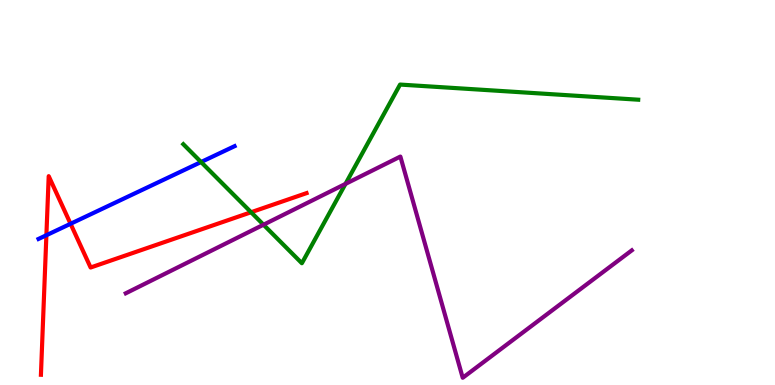[{'lines': ['blue', 'red'], 'intersections': [{'x': 0.599, 'y': 3.89}, {'x': 0.91, 'y': 4.19}]}, {'lines': ['green', 'red'], 'intersections': [{'x': 3.24, 'y': 4.49}]}, {'lines': ['purple', 'red'], 'intersections': []}, {'lines': ['blue', 'green'], 'intersections': [{'x': 2.59, 'y': 5.79}]}, {'lines': ['blue', 'purple'], 'intersections': []}, {'lines': ['green', 'purple'], 'intersections': [{'x': 3.4, 'y': 4.16}, {'x': 4.46, 'y': 5.22}]}]